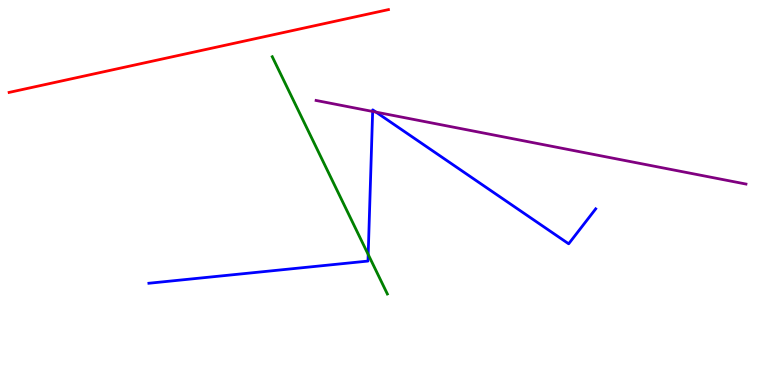[{'lines': ['blue', 'red'], 'intersections': []}, {'lines': ['green', 'red'], 'intersections': []}, {'lines': ['purple', 'red'], 'intersections': []}, {'lines': ['blue', 'green'], 'intersections': [{'x': 4.75, 'y': 3.39}]}, {'lines': ['blue', 'purple'], 'intersections': [{'x': 4.81, 'y': 7.1}, {'x': 4.85, 'y': 7.09}]}, {'lines': ['green', 'purple'], 'intersections': []}]